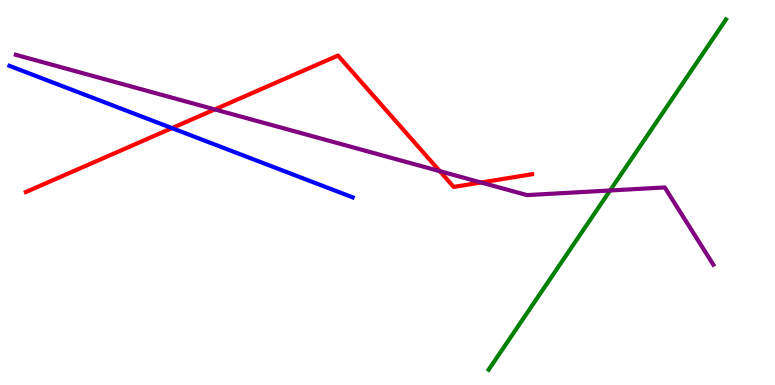[{'lines': ['blue', 'red'], 'intersections': [{'x': 2.22, 'y': 6.67}]}, {'lines': ['green', 'red'], 'intersections': []}, {'lines': ['purple', 'red'], 'intersections': [{'x': 2.77, 'y': 7.16}, {'x': 5.67, 'y': 5.55}, {'x': 6.21, 'y': 5.26}]}, {'lines': ['blue', 'green'], 'intersections': []}, {'lines': ['blue', 'purple'], 'intersections': []}, {'lines': ['green', 'purple'], 'intersections': [{'x': 7.87, 'y': 5.05}]}]